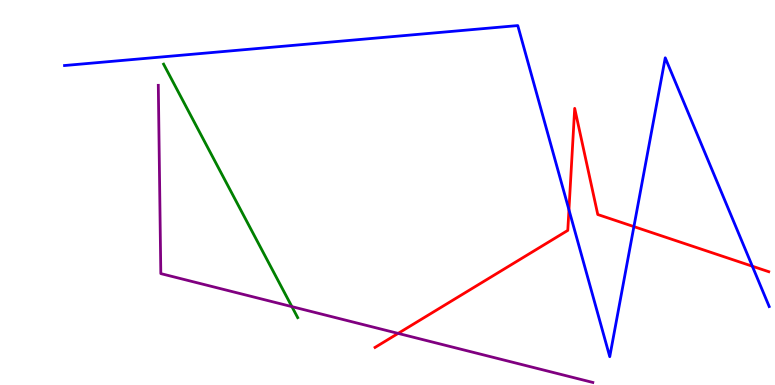[{'lines': ['blue', 'red'], 'intersections': [{'x': 7.34, 'y': 4.55}, {'x': 8.18, 'y': 4.11}, {'x': 9.71, 'y': 3.09}]}, {'lines': ['green', 'red'], 'intersections': []}, {'lines': ['purple', 'red'], 'intersections': [{'x': 5.14, 'y': 1.34}]}, {'lines': ['blue', 'green'], 'intersections': []}, {'lines': ['blue', 'purple'], 'intersections': []}, {'lines': ['green', 'purple'], 'intersections': [{'x': 3.77, 'y': 2.04}]}]